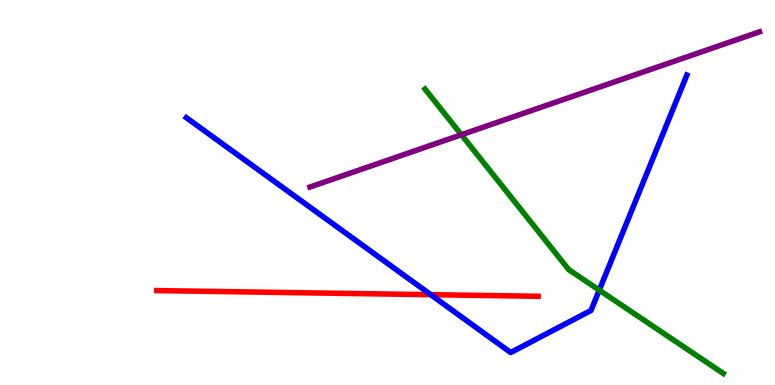[{'lines': ['blue', 'red'], 'intersections': [{'x': 5.56, 'y': 2.35}]}, {'lines': ['green', 'red'], 'intersections': []}, {'lines': ['purple', 'red'], 'intersections': []}, {'lines': ['blue', 'green'], 'intersections': [{'x': 7.73, 'y': 2.46}]}, {'lines': ['blue', 'purple'], 'intersections': []}, {'lines': ['green', 'purple'], 'intersections': [{'x': 5.95, 'y': 6.5}]}]